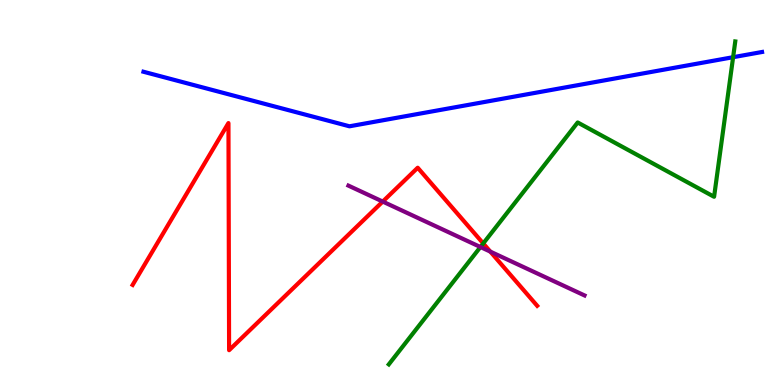[{'lines': ['blue', 'red'], 'intersections': []}, {'lines': ['green', 'red'], 'intersections': [{'x': 6.24, 'y': 3.68}]}, {'lines': ['purple', 'red'], 'intersections': [{'x': 4.94, 'y': 4.76}, {'x': 6.33, 'y': 3.46}]}, {'lines': ['blue', 'green'], 'intersections': [{'x': 9.46, 'y': 8.51}]}, {'lines': ['blue', 'purple'], 'intersections': []}, {'lines': ['green', 'purple'], 'intersections': [{'x': 6.2, 'y': 3.58}]}]